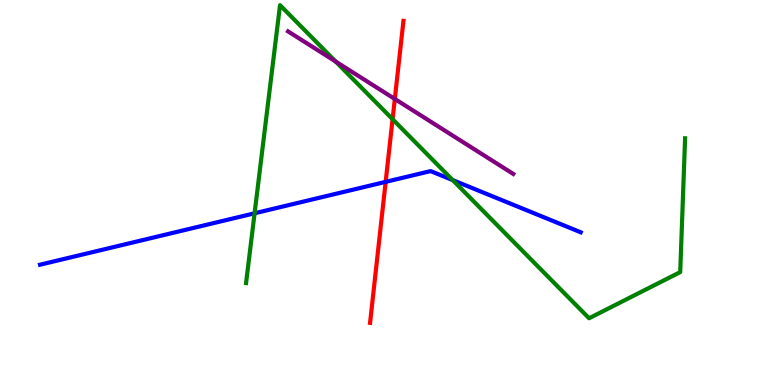[{'lines': ['blue', 'red'], 'intersections': [{'x': 4.98, 'y': 5.28}]}, {'lines': ['green', 'red'], 'intersections': [{'x': 5.07, 'y': 6.9}]}, {'lines': ['purple', 'red'], 'intersections': [{'x': 5.09, 'y': 7.43}]}, {'lines': ['blue', 'green'], 'intersections': [{'x': 3.29, 'y': 4.46}, {'x': 5.84, 'y': 5.32}]}, {'lines': ['blue', 'purple'], 'intersections': []}, {'lines': ['green', 'purple'], 'intersections': [{'x': 4.33, 'y': 8.4}]}]